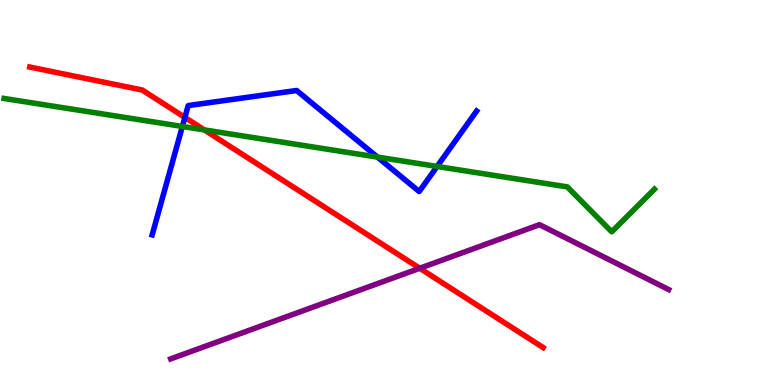[{'lines': ['blue', 'red'], 'intersections': [{'x': 2.39, 'y': 6.95}]}, {'lines': ['green', 'red'], 'intersections': [{'x': 2.64, 'y': 6.63}]}, {'lines': ['purple', 'red'], 'intersections': [{'x': 5.42, 'y': 3.03}]}, {'lines': ['blue', 'green'], 'intersections': [{'x': 2.35, 'y': 6.72}, {'x': 4.87, 'y': 5.92}, {'x': 5.64, 'y': 5.68}]}, {'lines': ['blue', 'purple'], 'intersections': []}, {'lines': ['green', 'purple'], 'intersections': []}]